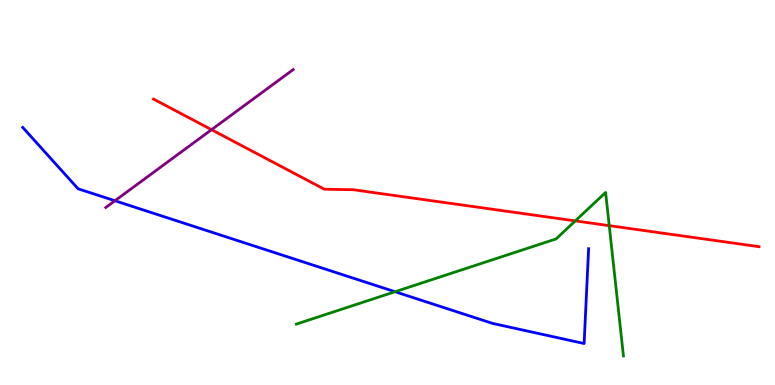[{'lines': ['blue', 'red'], 'intersections': []}, {'lines': ['green', 'red'], 'intersections': [{'x': 7.42, 'y': 4.26}, {'x': 7.86, 'y': 4.14}]}, {'lines': ['purple', 'red'], 'intersections': [{'x': 2.73, 'y': 6.63}]}, {'lines': ['blue', 'green'], 'intersections': [{'x': 5.1, 'y': 2.42}]}, {'lines': ['blue', 'purple'], 'intersections': [{'x': 1.48, 'y': 4.79}]}, {'lines': ['green', 'purple'], 'intersections': []}]